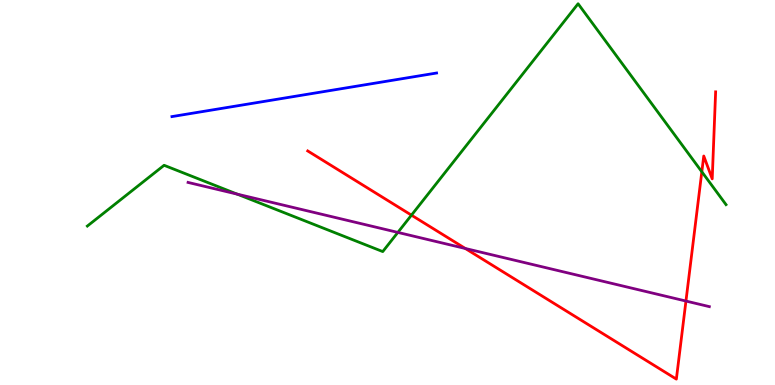[{'lines': ['blue', 'red'], 'intersections': []}, {'lines': ['green', 'red'], 'intersections': [{'x': 5.31, 'y': 4.41}, {'x': 9.06, 'y': 5.54}]}, {'lines': ['purple', 'red'], 'intersections': [{'x': 6.0, 'y': 3.55}, {'x': 8.85, 'y': 2.18}]}, {'lines': ['blue', 'green'], 'intersections': []}, {'lines': ['blue', 'purple'], 'intersections': []}, {'lines': ['green', 'purple'], 'intersections': [{'x': 3.06, 'y': 4.96}, {'x': 5.13, 'y': 3.96}]}]